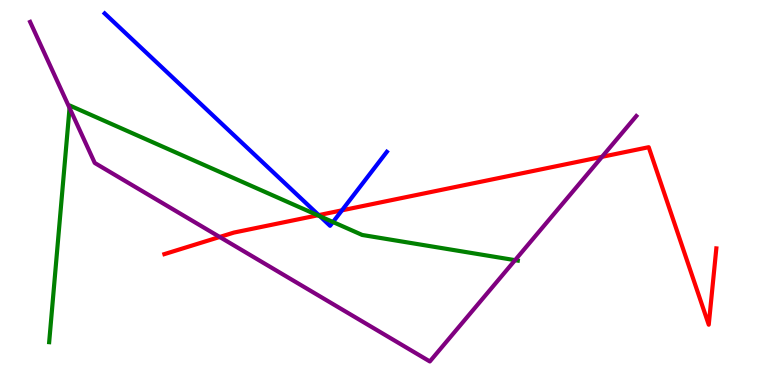[{'lines': ['blue', 'red'], 'intersections': [{'x': 4.11, 'y': 4.41}, {'x': 4.41, 'y': 4.54}]}, {'lines': ['green', 'red'], 'intersections': [{'x': 4.1, 'y': 4.41}]}, {'lines': ['purple', 'red'], 'intersections': [{'x': 2.83, 'y': 3.84}, {'x': 7.77, 'y': 5.93}]}, {'lines': ['blue', 'green'], 'intersections': [{'x': 4.13, 'y': 4.38}, {'x': 4.3, 'y': 4.23}]}, {'lines': ['blue', 'purple'], 'intersections': []}, {'lines': ['green', 'purple'], 'intersections': [{'x': 0.897, 'y': 7.2}, {'x': 6.65, 'y': 3.24}]}]